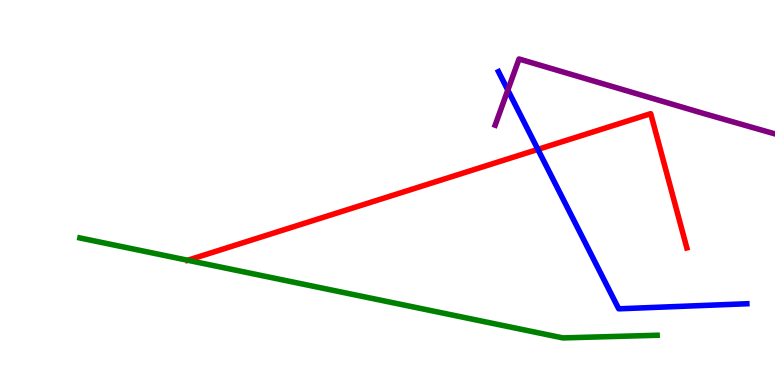[{'lines': ['blue', 'red'], 'intersections': [{'x': 6.94, 'y': 6.12}]}, {'lines': ['green', 'red'], 'intersections': [{'x': 2.42, 'y': 3.24}]}, {'lines': ['purple', 'red'], 'intersections': []}, {'lines': ['blue', 'green'], 'intersections': []}, {'lines': ['blue', 'purple'], 'intersections': [{'x': 6.55, 'y': 7.66}]}, {'lines': ['green', 'purple'], 'intersections': []}]